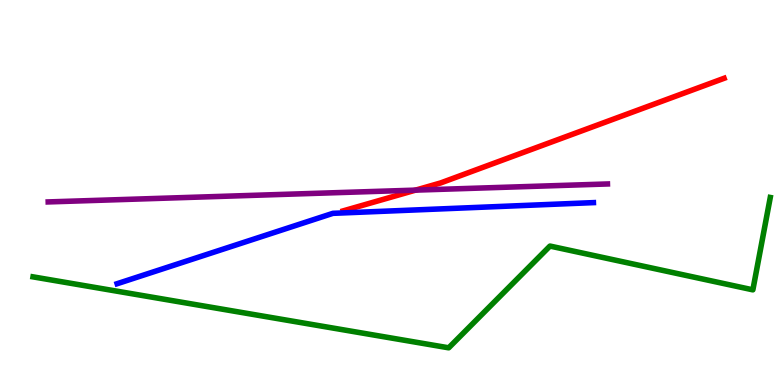[{'lines': ['blue', 'red'], 'intersections': []}, {'lines': ['green', 'red'], 'intersections': []}, {'lines': ['purple', 'red'], 'intersections': [{'x': 5.36, 'y': 5.06}]}, {'lines': ['blue', 'green'], 'intersections': []}, {'lines': ['blue', 'purple'], 'intersections': []}, {'lines': ['green', 'purple'], 'intersections': []}]